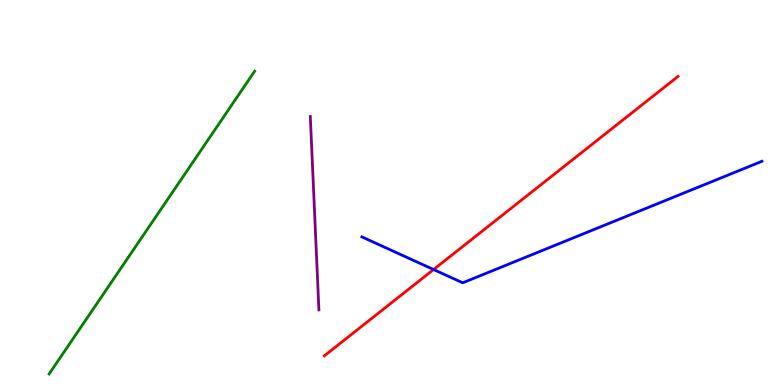[{'lines': ['blue', 'red'], 'intersections': [{'x': 5.59, 'y': 3.0}]}, {'lines': ['green', 'red'], 'intersections': []}, {'lines': ['purple', 'red'], 'intersections': []}, {'lines': ['blue', 'green'], 'intersections': []}, {'lines': ['blue', 'purple'], 'intersections': []}, {'lines': ['green', 'purple'], 'intersections': []}]